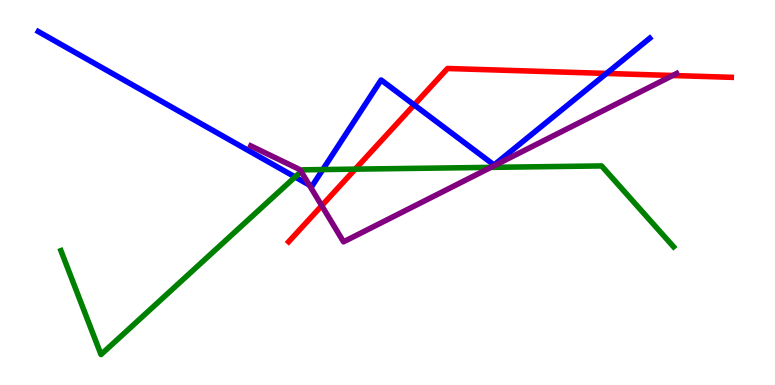[{'lines': ['blue', 'red'], 'intersections': [{'x': 5.34, 'y': 7.28}, {'x': 7.83, 'y': 8.09}]}, {'lines': ['green', 'red'], 'intersections': [{'x': 4.58, 'y': 5.61}]}, {'lines': ['purple', 'red'], 'intersections': [{'x': 4.15, 'y': 4.66}, {'x': 8.68, 'y': 8.04}]}, {'lines': ['blue', 'green'], 'intersections': [{'x': 3.81, 'y': 5.4}, {'x': 4.16, 'y': 5.6}]}, {'lines': ['blue', 'purple'], 'intersections': [{'x': 3.99, 'y': 5.19}]}, {'lines': ['green', 'purple'], 'intersections': [{'x': 3.89, 'y': 5.55}, {'x': 6.33, 'y': 5.65}]}]